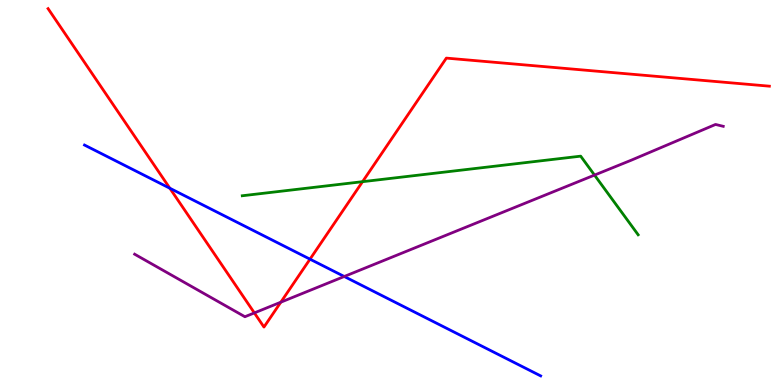[{'lines': ['blue', 'red'], 'intersections': [{'x': 2.19, 'y': 5.11}, {'x': 4.0, 'y': 3.27}]}, {'lines': ['green', 'red'], 'intersections': [{'x': 4.68, 'y': 5.28}]}, {'lines': ['purple', 'red'], 'intersections': [{'x': 3.28, 'y': 1.87}, {'x': 3.62, 'y': 2.15}]}, {'lines': ['blue', 'green'], 'intersections': []}, {'lines': ['blue', 'purple'], 'intersections': [{'x': 4.44, 'y': 2.82}]}, {'lines': ['green', 'purple'], 'intersections': [{'x': 7.67, 'y': 5.45}]}]